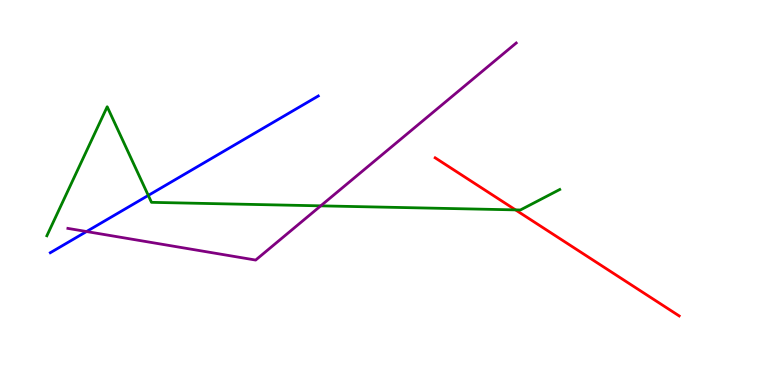[{'lines': ['blue', 'red'], 'intersections': []}, {'lines': ['green', 'red'], 'intersections': [{'x': 6.65, 'y': 4.55}]}, {'lines': ['purple', 'red'], 'intersections': []}, {'lines': ['blue', 'green'], 'intersections': [{'x': 1.91, 'y': 4.92}]}, {'lines': ['blue', 'purple'], 'intersections': [{'x': 1.12, 'y': 3.99}]}, {'lines': ['green', 'purple'], 'intersections': [{'x': 4.14, 'y': 4.65}]}]